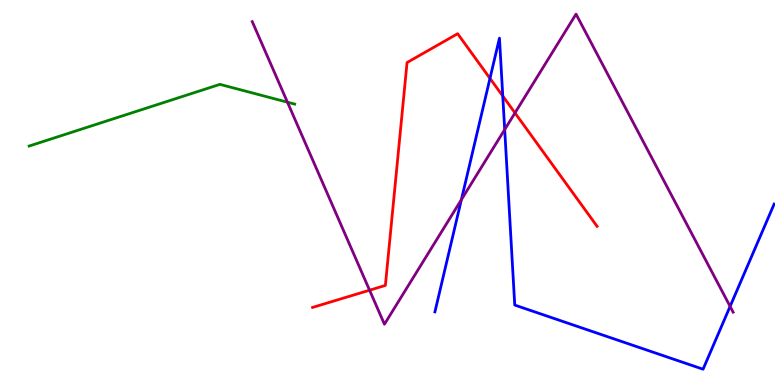[{'lines': ['blue', 'red'], 'intersections': [{'x': 6.32, 'y': 7.96}, {'x': 6.49, 'y': 7.5}]}, {'lines': ['green', 'red'], 'intersections': []}, {'lines': ['purple', 'red'], 'intersections': [{'x': 4.77, 'y': 2.46}, {'x': 6.64, 'y': 7.07}]}, {'lines': ['blue', 'green'], 'intersections': []}, {'lines': ['blue', 'purple'], 'intersections': [{'x': 5.95, 'y': 4.81}, {'x': 6.51, 'y': 6.63}, {'x': 9.42, 'y': 2.04}]}, {'lines': ['green', 'purple'], 'intersections': [{'x': 3.71, 'y': 7.35}]}]